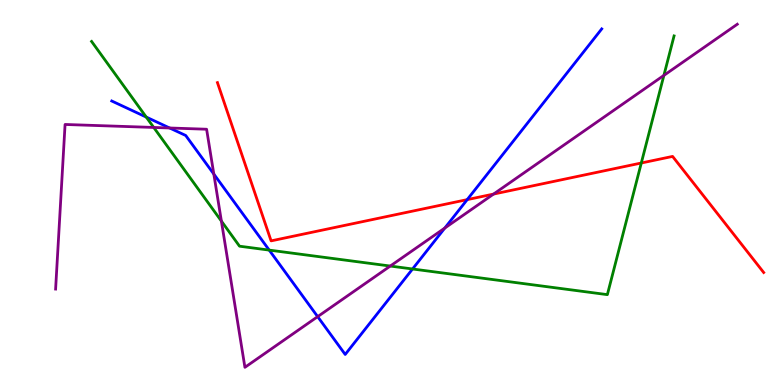[{'lines': ['blue', 'red'], 'intersections': [{'x': 6.03, 'y': 4.82}]}, {'lines': ['green', 'red'], 'intersections': [{'x': 8.27, 'y': 5.77}]}, {'lines': ['purple', 'red'], 'intersections': [{'x': 6.37, 'y': 4.96}]}, {'lines': ['blue', 'green'], 'intersections': [{'x': 1.89, 'y': 6.96}, {'x': 3.47, 'y': 3.5}, {'x': 5.32, 'y': 3.01}]}, {'lines': ['blue', 'purple'], 'intersections': [{'x': 2.19, 'y': 6.68}, {'x': 2.76, 'y': 5.48}, {'x': 4.1, 'y': 1.78}, {'x': 5.74, 'y': 4.08}]}, {'lines': ['green', 'purple'], 'intersections': [{'x': 1.98, 'y': 6.69}, {'x': 2.86, 'y': 4.26}, {'x': 5.04, 'y': 3.09}, {'x': 8.57, 'y': 8.04}]}]